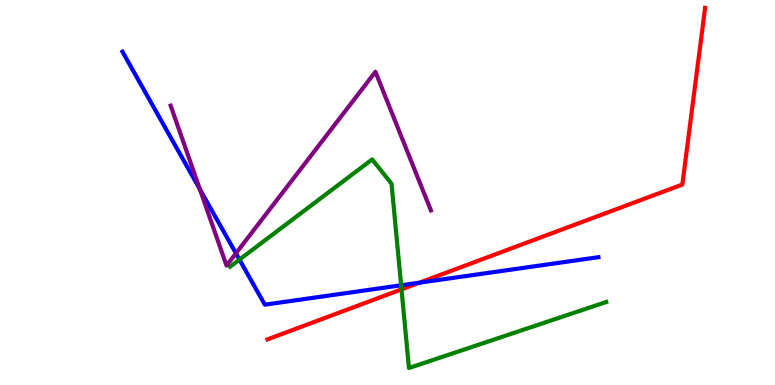[{'lines': ['blue', 'red'], 'intersections': [{'x': 5.41, 'y': 2.66}]}, {'lines': ['green', 'red'], 'intersections': [{'x': 5.18, 'y': 2.48}]}, {'lines': ['purple', 'red'], 'intersections': []}, {'lines': ['blue', 'green'], 'intersections': [{'x': 3.09, 'y': 3.26}, {'x': 5.18, 'y': 2.59}]}, {'lines': ['blue', 'purple'], 'intersections': [{'x': 2.58, 'y': 5.08}, {'x': 3.04, 'y': 3.42}]}, {'lines': ['green', 'purple'], 'intersections': []}]